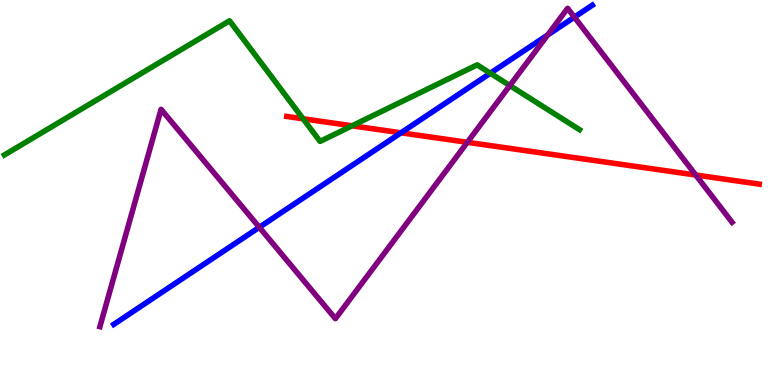[{'lines': ['blue', 'red'], 'intersections': [{'x': 5.17, 'y': 6.55}]}, {'lines': ['green', 'red'], 'intersections': [{'x': 3.91, 'y': 6.91}, {'x': 4.54, 'y': 6.73}]}, {'lines': ['purple', 'red'], 'intersections': [{'x': 6.03, 'y': 6.3}, {'x': 8.98, 'y': 5.45}]}, {'lines': ['blue', 'green'], 'intersections': [{'x': 6.33, 'y': 8.1}]}, {'lines': ['blue', 'purple'], 'intersections': [{'x': 3.35, 'y': 4.1}, {'x': 7.07, 'y': 9.09}, {'x': 7.41, 'y': 9.55}]}, {'lines': ['green', 'purple'], 'intersections': [{'x': 6.58, 'y': 7.78}]}]